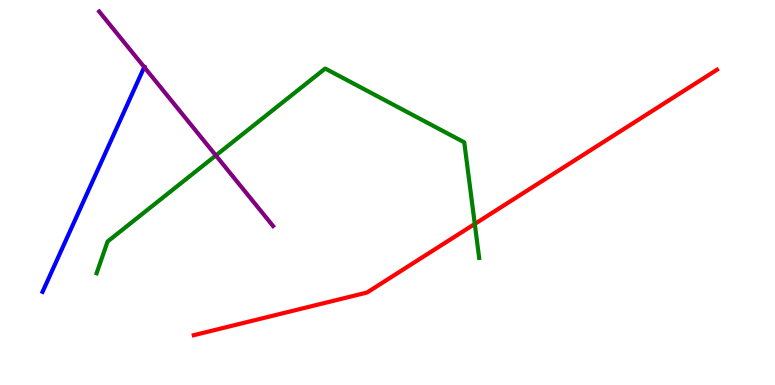[{'lines': ['blue', 'red'], 'intersections': []}, {'lines': ['green', 'red'], 'intersections': [{'x': 6.13, 'y': 4.18}]}, {'lines': ['purple', 'red'], 'intersections': []}, {'lines': ['blue', 'green'], 'intersections': []}, {'lines': ['blue', 'purple'], 'intersections': [{'x': 1.86, 'y': 8.26}]}, {'lines': ['green', 'purple'], 'intersections': [{'x': 2.79, 'y': 5.96}]}]